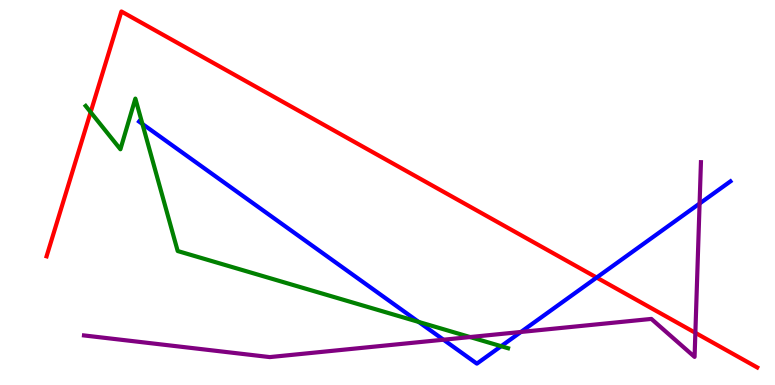[{'lines': ['blue', 'red'], 'intersections': [{'x': 7.7, 'y': 2.79}]}, {'lines': ['green', 'red'], 'intersections': [{'x': 1.17, 'y': 7.09}]}, {'lines': ['purple', 'red'], 'intersections': [{'x': 8.97, 'y': 1.36}]}, {'lines': ['blue', 'green'], 'intersections': [{'x': 1.84, 'y': 6.78}, {'x': 5.4, 'y': 1.64}, {'x': 6.47, 'y': 1.01}]}, {'lines': ['blue', 'purple'], 'intersections': [{'x': 5.72, 'y': 1.18}, {'x': 6.72, 'y': 1.38}, {'x': 9.03, 'y': 4.71}]}, {'lines': ['green', 'purple'], 'intersections': [{'x': 6.07, 'y': 1.25}]}]